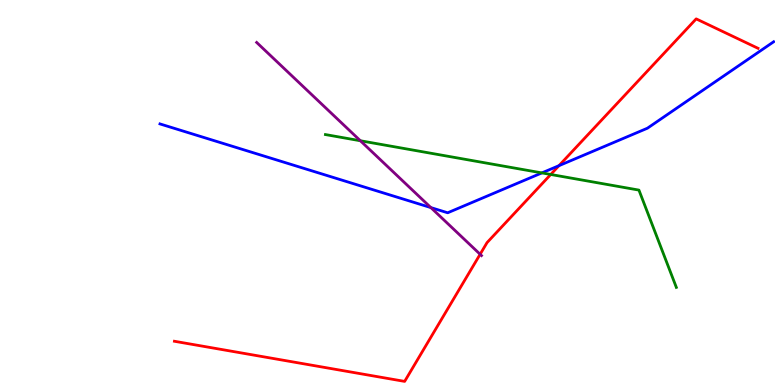[{'lines': ['blue', 'red'], 'intersections': [{'x': 7.21, 'y': 5.7}]}, {'lines': ['green', 'red'], 'intersections': [{'x': 7.11, 'y': 5.47}]}, {'lines': ['purple', 'red'], 'intersections': [{'x': 6.2, 'y': 3.4}]}, {'lines': ['blue', 'green'], 'intersections': [{'x': 6.99, 'y': 5.51}]}, {'lines': ['blue', 'purple'], 'intersections': [{'x': 5.56, 'y': 4.61}]}, {'lines': ['green', 'purple'], 'intersections': [{'x': 4.65, 'y': 6.34}]}]